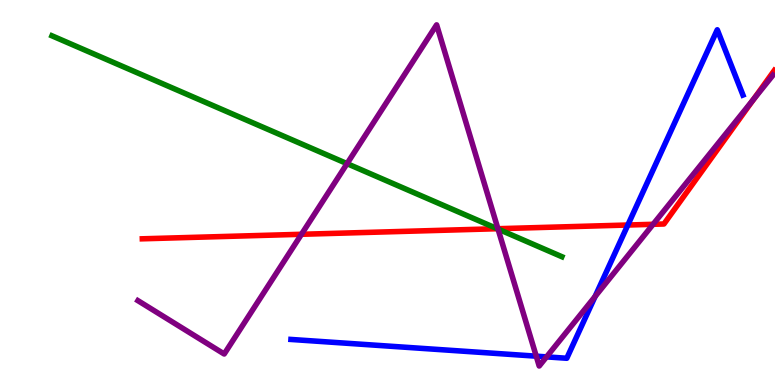[{'lines': ['blue', 'red'], 'intersections': [{'x': 8.1, 'y': 4.16}]}, {'lines': ['green', 'red'], 'intersections': [{'x': 6.42, 'y': 4.06}]}, {'lines': ['purple', 'red'], 'intersections': [{'x': 3.89, 'y': 3.91}, {'x': 6.42, 'y': 4.06}, {'x': 8.43, 'y': 4.17}, {'x': 9.72, 'y': 7.42}]}, {'lines': ['blue', 'green'], 'intersections': []}, {'lines': ['blue', 'purple'], 'intersections': [{'x': 6.92, 'y': 0.749}, {'x': 7.05, 'y': 0.73}, {'x': 7.68, 'y': 2.3}]}, {'lines': ['green', 'purple'], 'intersections': [{'x': 4.48, 'y': 5.75}, {'x': 6.43, 'y': 4.05}]}]